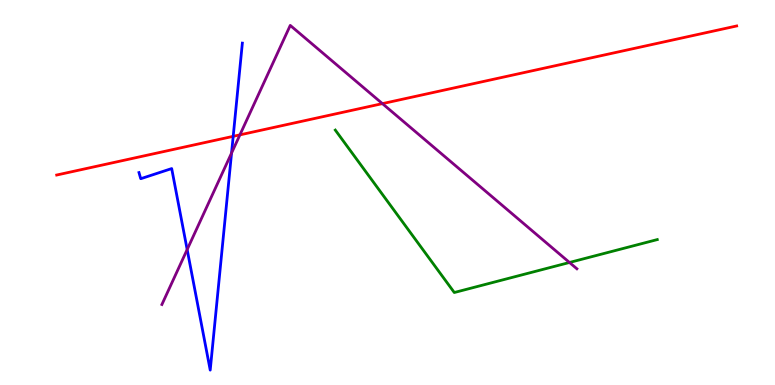[{'lines': ['blue', 'red'], 'intersections': [{'x': 3.01, 'y': 6.46}]}, {'lines': ['green', 'red'], 'intersections': []}, {'lines': ['purple', 'red'], 'intersections': [{'x': 3.1, 'y': 6.5}, {'x': 4.93, 'y': 7.31}]}, {'lines': ['blue', 'green'], 'intersections': []}, {'lines': ['blue', 'purple'], 'intersections': [{'x': 2.42, 'y': 3.52}, {'x': 2.99, 'y': 6.02}]}, {'lines': ['green', 'purple'], 'intersections': [{'x': 7.35, 'y': 3.18}]}]